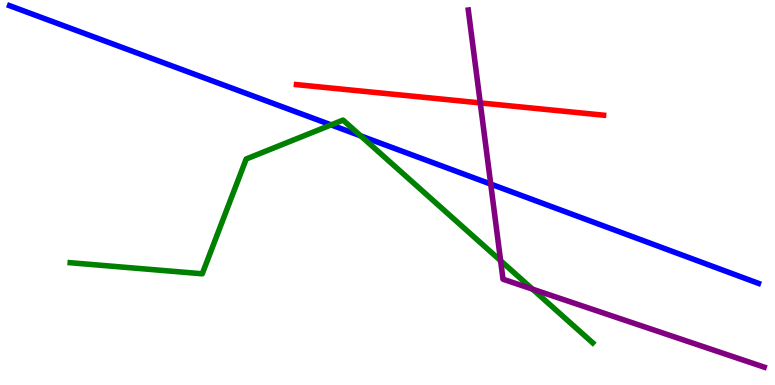[{'lines': ['blue', 'red'], 'intersections': []}, {'lines': ['green', 'red'], 'intersections': []}, {'lines': ['purple', 'red'], 'intersections': [{'x': 6.2, 'y': 7.33}]}, {'lines': ['blue', 'green'], 'intersections': [{'x': 4.27, 'y': 6.76}, {'x': 4.65, 'y': 6.47}]}, {'lines': ['blue', 'purple'], 'intersections': [{'x': 6.33, 'y': 5.22}]}, {'lines': ['green', 'purple'], 'intersections': [{'x': 6.46, 'y': 3.23}, {'x': 6.87, 'y': 2.49}]}]